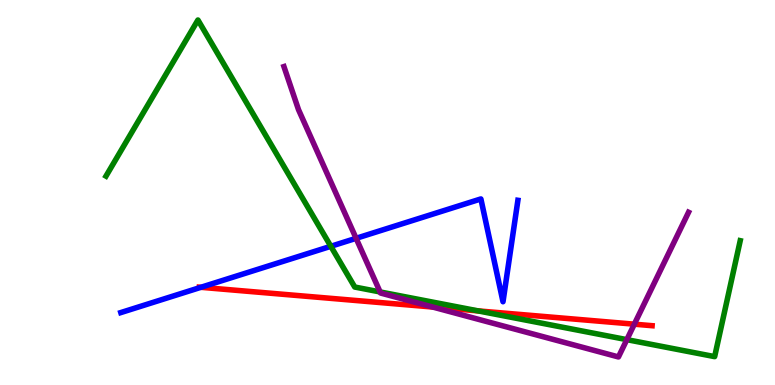[{'lines': ['blue', 'red'], 'intersections': [{'x': 2.59, 'y': 2.54}]}, {'lines': ['green', 'red'], 'intersections': [{'x': 6.17, 'y': 1.92}]}, {'lines': ['purple', 'red'], 'intersections': [{'x': 5.58, 'y': 2.03}, {'x': 8.18, 'y': 1.58}]}, {'lines': ['blue', 'green'], 'intersections': [{'x': 4.27, 'y': 3.6}]}, {'lines': ['blue', 'purple'], 'intersections': [{'x': 4.59, 'y': 3.81}]}, {'lines': ['green', 'purple'], 'intersections': [{'x': 4.9, 'y': 2.42}, {'x': 8.09, 'y': 1.18}]}]